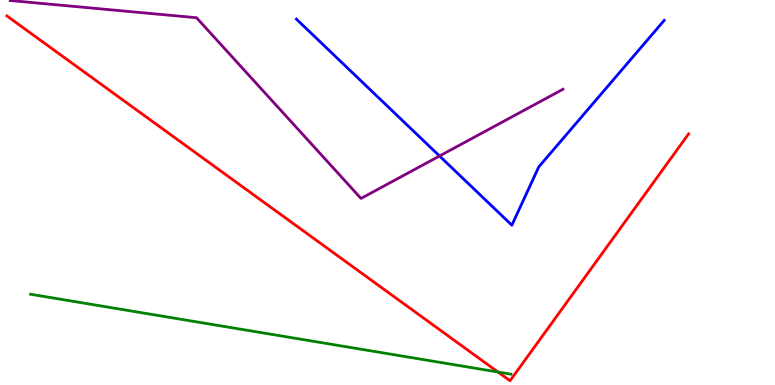[{'lines': ['blue', 'red'], 'intersections': []}, {'lines': ['green', 'red'], 'intersections': [{'x': 6.43, 'y': 0.337}]}, {'lines': ['purple', 'red'], 'intersections': []}, {'lines': ['blue', 'green'], 'intersections': []}, {'lines': ['blue', 'purple'], 'intersections': [{'x': 5.67, 'y': 5.95}]}, {'lines': ['green', 'purple'], 'intersections': []}]